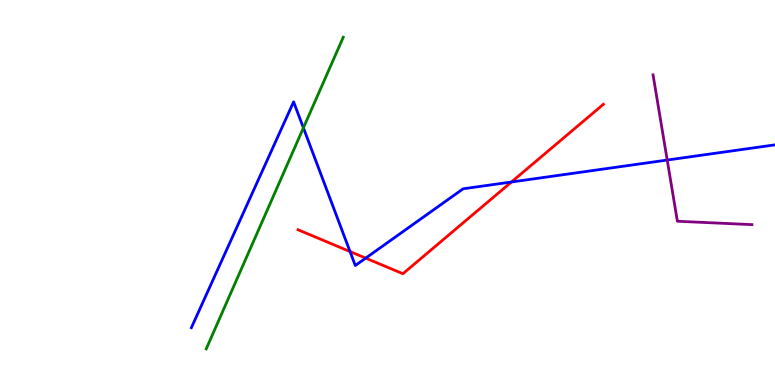[{'lines': ['blue', 'red'], 'intersections': [{'x': 4.52, 'y': 3.47}, {'x': 4.72, 'y': 3.3}, {'x': 6.6, 'y': 5.27}]}, {'lines': ['green', 'red'], 'intersections': []}, {'lines': ['purple', 'red'], 'intersections': []}, {'lines': ['blue', 'green'], 'intersections': [{'x': 3.92, 'y': 6.68}]}, {'lines': ['blue', 'purple'], 'intersections': [{'x': 8.61, 'y': 5.84}]}, {'lines': ['green', 'purple'], 'intersections': []}]